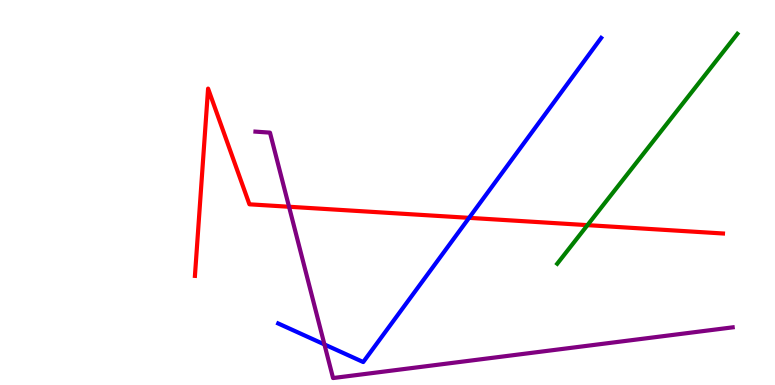[{'lines': ['blue', 'red'], 'intersections': [{'x': 6.05, 'y': 4.34}]}, {'lines': ['green', 'red'], 'intersections': [{'x': 7.58, 'y': 4.15}]}, {'lines': ['purple', 'red'], 'intersections': [{'x': 3.73, 'y': 4.63}]}, {'lines': ['blue', 'green'], 'intersections': []}, {'lines': ['blue', 'purple'], 'intersections': [{'x': 4.19, 'y': 1.05}]}, {'lines': ['green', 'purple'], 'intersections': []}]